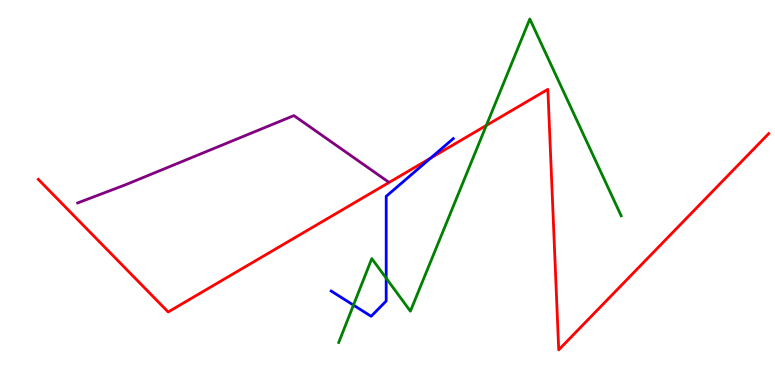[{'lines': ['blue', 'red'], 'intersections': [{'x': 5.56, 'y': 5.89}]}, {'lines': ['green', 'red'], 'intersections': [{'x': 6.27, 'y': 6.74}]}, {'lines': ['purple', 'red'], 'intersections': []}, {'lines': ['blue', 'green'], 'intersections': [{'x': 4.56, 'y': 2.07}, {'x': 4.98, 'y': 2.77}]}, {'lines': ['blue', 'purple'], 'intersections': []}, {'lines': ['green', 'purple'], 'intersections': []}]